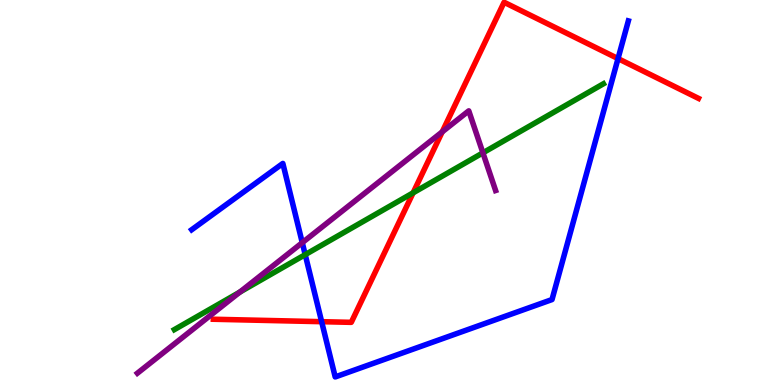[{'lines': ['blue', 'red'], 'intersections': [{'x': 4.15, 'y': 1.64}, {'x': 7.97, 'y': 8.48}]}, {'lines': ['green', 'red'], 'intersections': [{'x': 5.33, 'y': 4.99}]}, {'lines': ['purple', 'red'], 'intersections': [{'x': 5.71, 'y': 6.57}]}, {'lines': ['blue', 'green'], 'intersections': [{'x': 3.94, 'y': 3.39}]}, {'lines': ['blue', 'purple'], 'intersections': [{'x': 3.9, 'y': 3.7}]}, {'lines': ['green', 'purple'], 'intersections': [{'x': 3.09, 'y': 2.41}, {'x': 6.23, 'y': 6.03}]}]